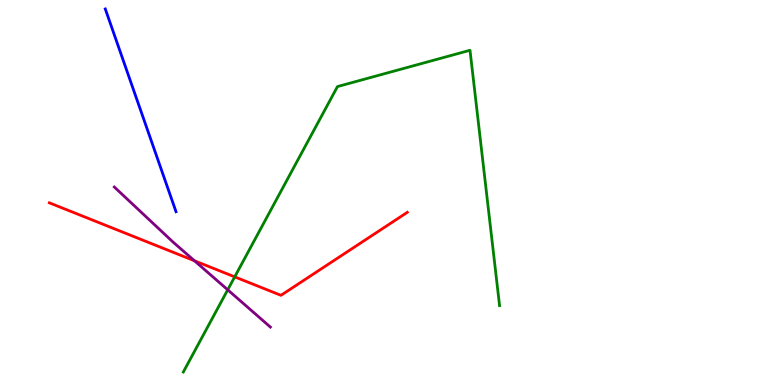[{'lines': ['blue', 'red'], 'intersections': []}, {'lines': ['green', 'red'], 'intersections': [{'x': 3.03, 'y': 2.81}]}, {'lines': ['purple', 'red'], 'intersections': [{'x': 2.51, 'y': 3.23}]}, {'lines': ['blue', 'green'], 'intersections': []}, {'lines': ['blue', 'purple'], 'intersections': []}, {'lines': ['green', 'purple'], 'intersections': [{'x': 2.94, 'y': 2.47}]}]